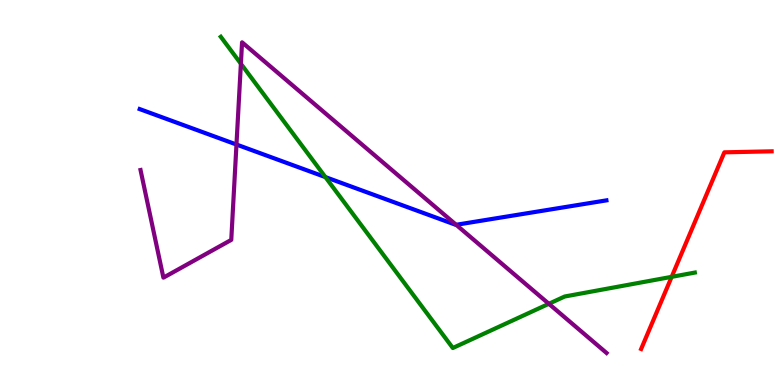[{'lines': ['blue', 'red'], 'intersections': []}, {'lines': ['green', 'red'], 'intersections': [{'x': 8.67, 'y': 2.81}]}, {'lines': ['purple', 'red'], 'intersections': []}, {'lines': ['blue', 'green'], 'intersections': [{'x': 4.2, 'y': 5.4}]}, {'lines': ['blue', 'purple'], 'intersections': [{'x': 3.05, 'y': 6.25}, {'x': 5.89, 'y': 4.16}]}, {'lines': ['green', 'purple'], 'intersections': [{'x': 3.11, 'y': 8.34}, {'x': 7.08, 'y': 2.11}]}]